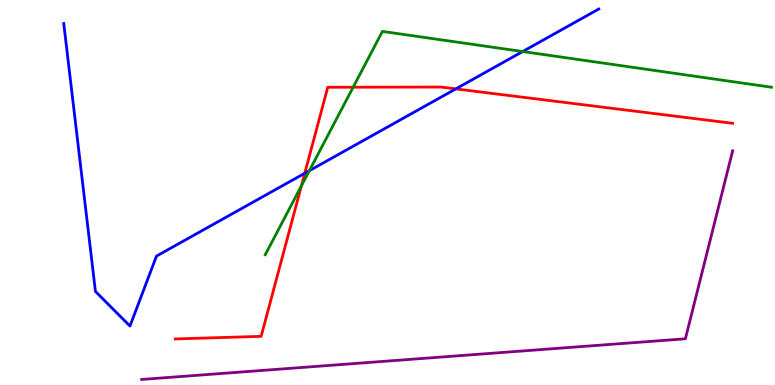[{'lines': ['blue', 'red'], 'intersections': [{'x': 3.93, 'y': 5.5}, {'x': 5.88, 'y': 7.69}]}, {'lines': ['green', 'red'], 'intersections': [{'x': 3.89, 'y': 5.17}, {'x': 4.56, 'y': 7.73}]}, {'lines': ['purple', 'red'], 'intersections': []}, {'lines': ['blue', 'green'], 'intersections': [{'x': 3.99, 'y': 5.57}, {'x': 6.74, 'y': 8.66}]}, {'lines': ['blue', 'purple'], 'intersections': []}, {'lines': ['green', 'purple'], 'intersections': []}]